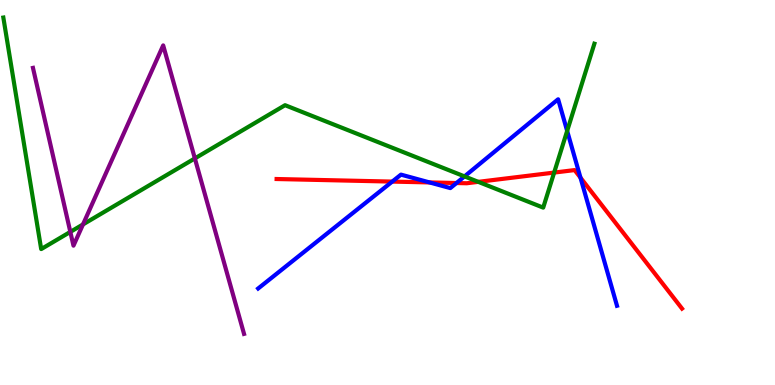[{'lines': ['blue', 'red'], 'intersections': [{'x': 5.06, 'y': 5.28}, {'x': 5.54, 'y': 5.26}, {'x': 5.89, 'y': 5.25}, {'x': 7.49, 'y': 5.39}]}, {'lines': ['green', 'red'], 'intersections': [{'x': 6.17, 'y': 5.28}, {'x': 7.15, 'y': 5.52}]}, {'lines': ['purple', 'red'], 'intersections': []}, {'lines': ['blue', 'green'], 'intersections': [{'x': 5.99, 'y': 5.42}, {'x': 7.32, 'y': 6.6}]}, {'lines': ['blue', 'purple'], 'intersections': []}, {'lines': ['green', 'purple'], 'intersections': [{'x': 0.907, 'y': 3.98}, {'x': 1.07, 'y': 4.17}, {'x': 2.51, 'y': 5.89}]}]